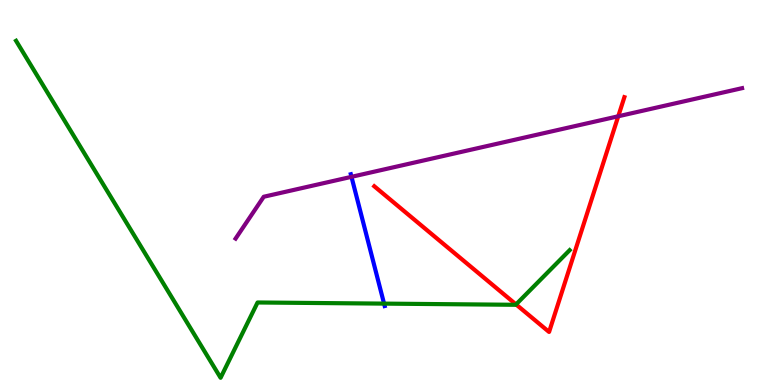[{'lines': ['blue', 'red'], 'intersections': []}, {'lines': ['green', 'red'], 'intersections': [{'x': 6.66, 'y': 2.09}]}, {'lines': ['purple', 'red'], 'intersections': [{'x': 7.98, 'y': 6.98}]}, {'lines': ['blue', 'green'], 'intersections': [{'x': 4.96, 'y': 2.11}]}, {'lines': ['blue', 'purple'], 'intersections': [{'x': 4.54, 'y': 5.41}]}, {'lines': ['green', 'purple'], 'intersections': []}]